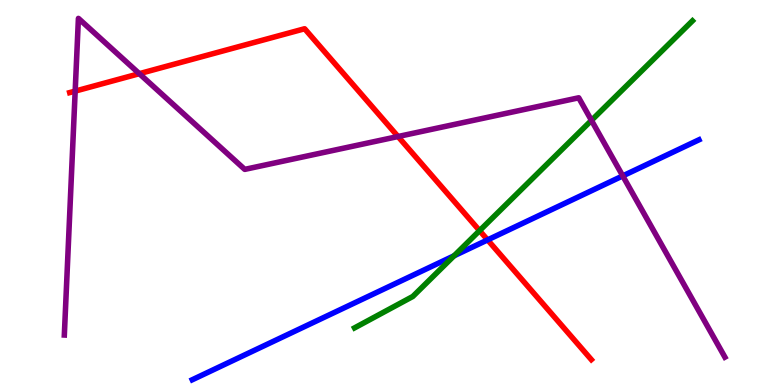[{'lines': ['blue', 'red'], 'intersections': [{'x': 6.29, 'y': 3.77}]}, {'lines': ['green', 'red'], 'intersections': [{'x': 6.19, 'y': 4.01}]}, {'lines': ['purple', 'red'], 'intersections': [{'x': 0.97, 'y': 7.63}, {'x': 1.8, 'y': 8.09}, {'x': 5.14, 'y': 6.45}]}, {'lines': ['blue', 'green'], 'intersections': [{'x': 5.86, 'y': 3.36}]}, {'lines': ['blue', 'purple'], 'intersections': [{'x': 8.04, 'y': 5.43}]}, {'lines': ['green', 'purple'], 'intersections': [{'x': 7.63, 'y': 6.87}]}]